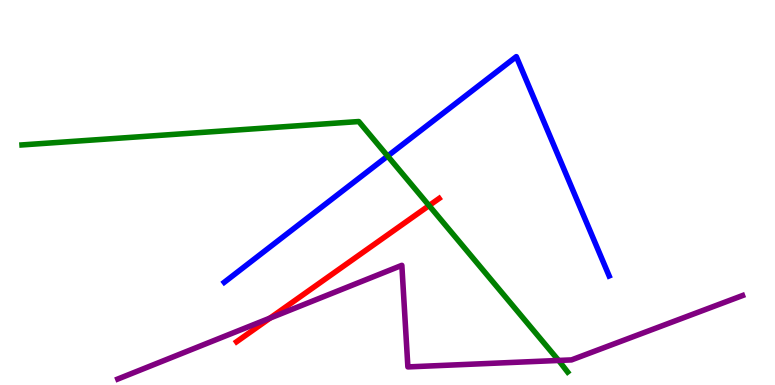[{'lines': ['blue', 'red'], 'intersections': []}, {'lines': ['green', 'red'], 'intersections': [{'x': 5.54, 'y': 4.66}]}, {'lines': ['purple', 'red'], 'intersections': [{'x': 3.48, 'y': 1.74}]}, {'lines': ['blue', 'green'], 'intersections': [{'x': 5.0, 'y': 5.95}]}, {'lines': ['blue', 'purple'], 'intersections': []}, {'lines': ['green', 'purple'], 'intersections': [{'x': 7.21, 'y': 0.638}]}]